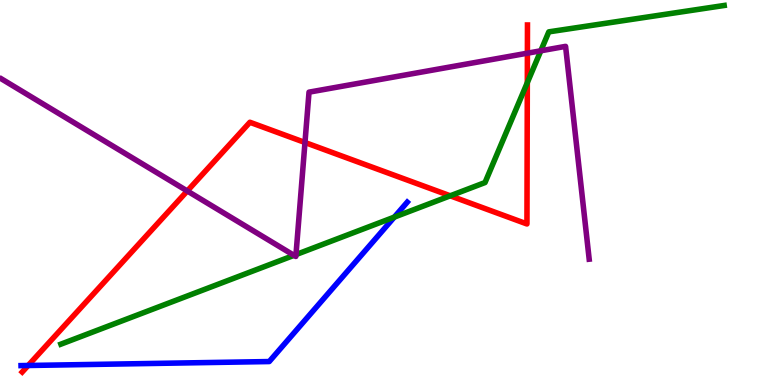[{'lines': ['blue', 'red'], 'intersections': [{'x': 0.363, 'y': 0.507}]}, {'lines': ['green', 'red'], 'intersections': [{'x': 5.81, 'y': 4.91}, {'x': 6.8, 'y': 7.85}]}, {'lines': ['purple', 'red'], 'intersections': [{'x': 2.42, 'y': 5.04}, {'x': 3.94, 'y': 6.3}, {'x': 6.81, 'y': 8.62}]}, {'lines': ['blue', 'green'], 'intersections': [{'x': 5.09, 'y': 4.36}]}, {'lines': ['blue', 'purple'], 'intersections': []}, {'lines': ['green', 'purple'], 'intersections': [{'x': 3.79, 'y': 3.37}, {'x': 3.82, 'y': 3.39}, {'x': 6.98, 'y': 8.68}]}]